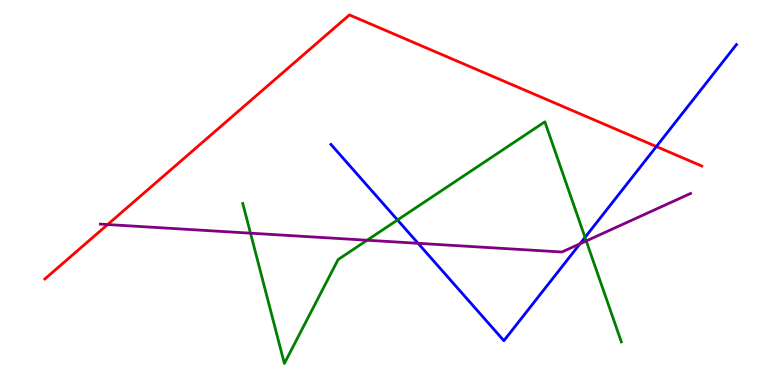[{'lines': ['blue', 'red'], 'intersections': [{'x': 8.47, 'y': 6.19}]}, {'lines': ['green', 'red'], 'intersections': []}, {'lines': ['purple', 'red'], 'intersections': [{'x': 1.39, 'y': 4.17}]}, {'lines': ['blue', 'green'], 'intersections': [{'x': 5.13, 'y': 4.29}, {'x': 7.55, 'y': 3.83}]}, {'lines': ['blue', 'purple'], 'intersections': [{'x': 5.39, 'y': 3.68}, {'x': 7.48, 'y': 3.67}]}, {'lines': ['green', 'purple'], 'intersections': [{'x': 3.23, 'y': 3.94}, {'x': 4.74, 'y': 3.76}, {'x': 7.56, 'y': 3.74}]}]